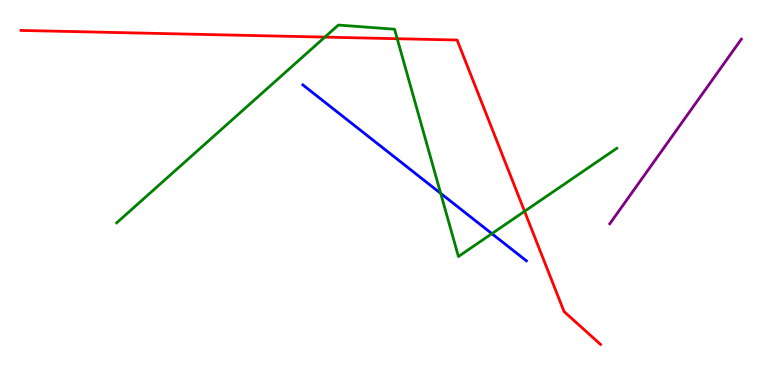[{'lines': ['blue', 'red'], 'intersections': []}, {'lines': ['green', 'red'], 'intersections': [{'x': 4.19, 'y': 9.04}, {'x': 5.13, 'y': 8.99}, {'x': 6.77, 'y': 4.51}]}, {'lines': ['purple', 'red'], 'intersections': []}, {'lines': ['blue', 'green'], 'intersections': [{'x': 5.69, 'y': 4.98}, {'x': 6.35, 'y': 3.93}]}, {'lines': ['blue', 'purple'], 'intersections': []}, {'lines': ['green', 'purple'], 'intersections': []}]